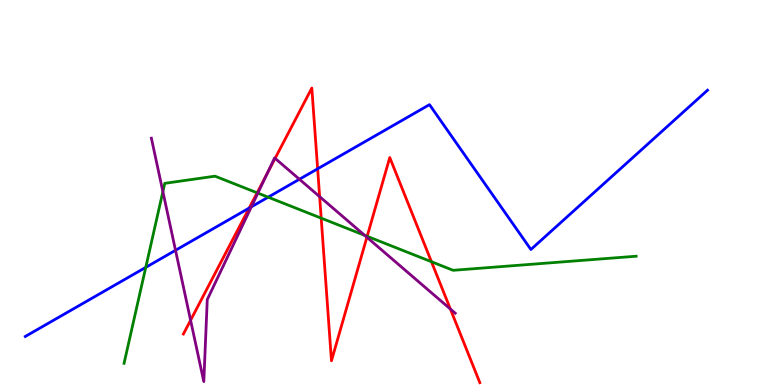[{'lines': ['blue', 'red'], 'intersections': [{'x': 3.22, 'y': 4.6}, {'x': 4.1, 'y': 5.62}]}, {'lines': ['green', 'red'], 'intersections': [{'x': 3.32, 'y': 4.99}, {'x': 4.14, 'y': 4.33}, {'x': 4.74, 'y': 3.86}, {'x': 5.57, 'y': 3.2}]}, {'lines': ['purple', 'red'], 'intersections': [{'x': 2.46, 'y': 1.68}, {'x': 3.45, 'y': 5.48}, {'x': 3.55, 'y': 5.89}, {'x': 4.12, 'y': 4.89}, {'x': 4.73, 'y': 3.84}, {'x': 5.81, 'y': 1.97}]}, {'lines': ['blue', 'green'], 'intersections': [{'x': 1.88, 'y': 3.06}, {'x': 3.46, 'y': 4.88}]}, {'lines': ['blue', 'purple'], 'intersections': [{'x': 2.26, 'y': 3.5}, {'x': 3.24, 'y': 4.63}, {'x': 3.86, 'y': 5.34}]}, {'lines': ['green', 'purple'], 'intersections': [{'x': 2.1, 'y': 5.02}, {'x': 3.33, 'y': 4.98}, {'x': 4.7, 'y': 3.89}]}]